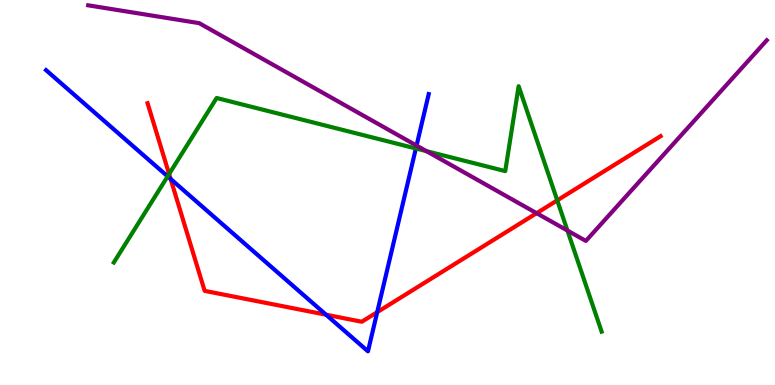[{'lines': ['blue', 'red'], 'intersections': [{'x': 2.2, 'y': 5.35}, {'x': 4.21, 'y': 1.83}, {'x': 4.87, 'y': 1.89}]}, {'lines': ['green', 'red'], 'intersections': [{'x': 2.18, 'y': 5.48}, {'x': 7.19, 'y': 4.8}]}, {'lines': ['purple', 'red'], 'intersections': [{'x': 6.92, 'y': 4.46}]}, {'lines': ['blue', 'green'], 'intersections': [{'x': 2.16, 'y': 5.42}, {'x': 5.37, 'y': 6.14}]}, {'lines': ['blue', 'purple'], 'intersections': [{'x': 5.37, 'y': 6.22}]}, {'lines': ['green', 'purple'], 'intersections': [{'x': 5.5, 'y': 6.07}, {'x': 7.32, 'y': 4.01}]}]